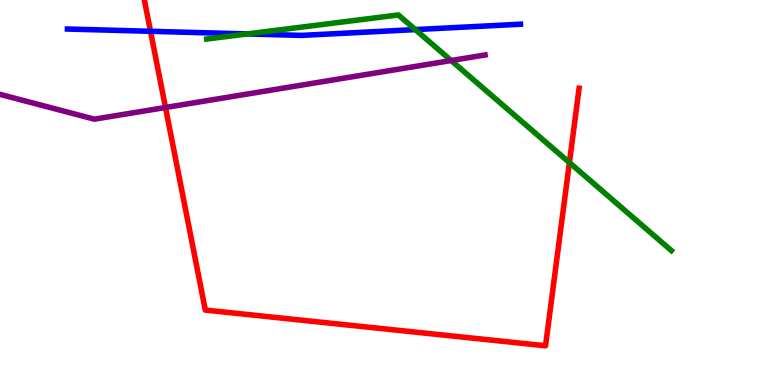[{'lines': ['blue', 'red'], 'intersections': [{'x': 1.94, 'y': 9.19}]}, {'lines': ['green', 'red'], 'intersections': [{'x': 7.35, 'y': 5.78}]}, {'lines': ['purple', 'red'], 'intersections': [{'x': 2.14, 'y': 7.21}]}, {'lines': ['blue', 'green'], 'intersections': [{'x': 3.19, 'y': 9.12}, {'x': 5.36, 'y': 9.23}]}, {'lines': ['blue', 'purple'], 'intersections': []}, {'lines': ['green', 'purple'], 'intersections': [{'x': 5.82, 'y': 8.43}]}]